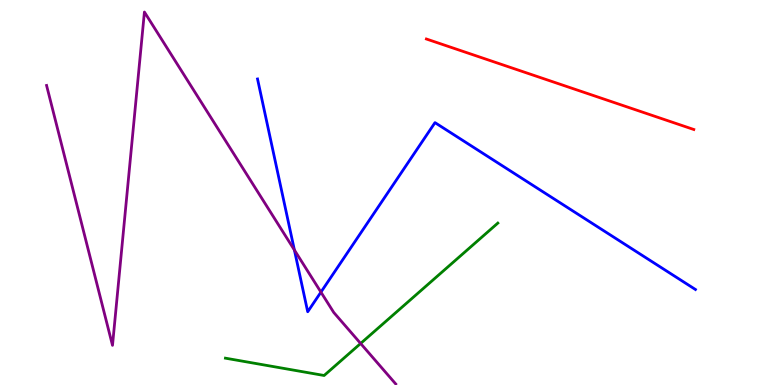[{'lines': ['blue', 'red'], 'intersections': []}, {'lines': ['green', 'red'], 'intersections': []}, {'lines': ['purple', 'red'], 'intersections': []}, {'lines': ['blue', 'green'], 'intersections': []}, {'lines': ['blue', 'purple'], 'intersections': [{'x': 3.8, 'y': 3.51}, {'x': 4.14, 'y': 2.41}]}, {'lines': ['green', 'purple'], 'intersections': [{'x': 4.65, 'y': 1.08}]}]